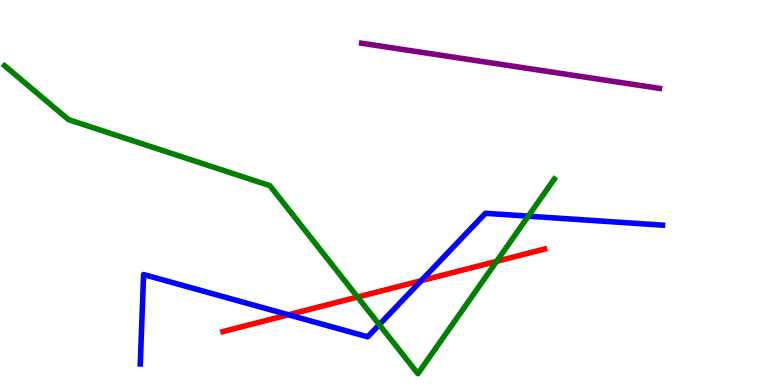[{'lines': ['blue', 'red'], 'intersections': [{'x': 3.72, 'y': 1.82}, {'x': 5.43, 'y': 2.71}]}, {'lines': ['green', 'red'], 'intersections': [{'x': 4.61, 'y': 2.28}, {'x': 6.41, 'y': 3.21}]}, {'lines': ['purple', 'red'], 'intersections': []}, {'lines': ['blue', 'green'], 'intersections': [{'x': 4.89, 'y': 1.57}, {'x': 6.82, 'y': 4.39}]}, {'lines': ['blue', 'purple'], 'intersections': []}, {'lines': ['green', 'purple'], 'intersections': []}]